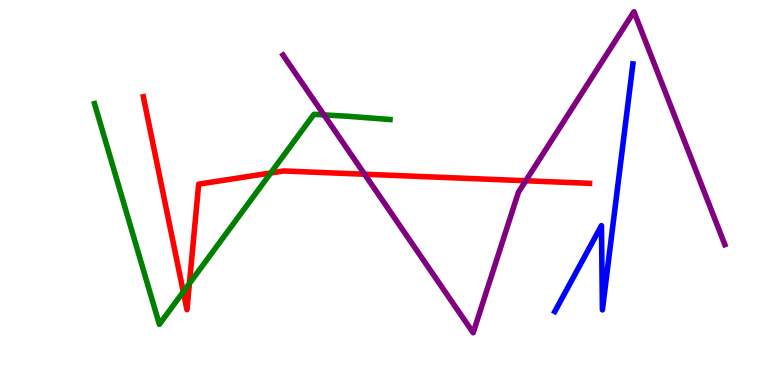[{'lines': ['blue', 'red'], 'intersections': []}, {'lines': ['green', 'red'], 'intersections': [{'x': 2.37, 'y': 2.42}, {'x': 2.44, 'y': 2.64}, {'x': 3.49, 'y': 5.51}]}, {'lines': ['purple', 'red'], 'intersections': [{'x': 4.7, 'y': 5.47}, {'x': 6.78, 'y': 5.31}]}, {'lines': ['blue', 'green'], 'intersections': []}, {'lines': ['blue', 'purple'], 'intersections': []}, {'lines': ['green', 'purple'], 'intersections': [{'x': 4.18, 'y': 7.02}]}]